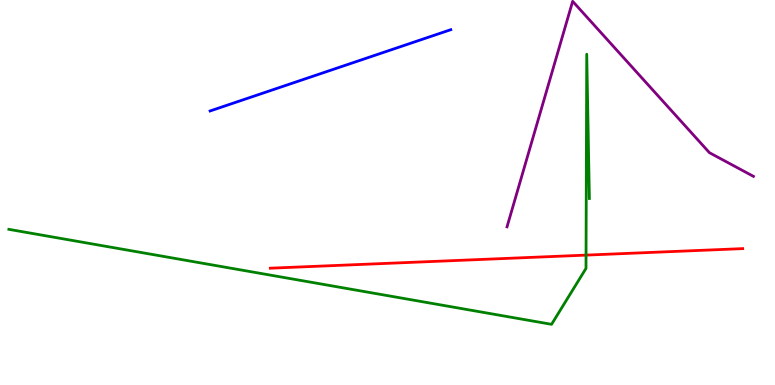[{'lines': ['blue', 'red'], 'intersections': []}, {'lines': ['green', 'red'], 'intersections': [{'x': 7.56, 'y': 3.37}]}, {'lines': ['purple', 'red'], 'intersections': []}, {'lines': ['blue', 'green'], 'intersections': []}, {'lines': ['blue', 'purple'], 'intersections': []}, {'lines': ['green', 'purple'], 'intersections': []}]